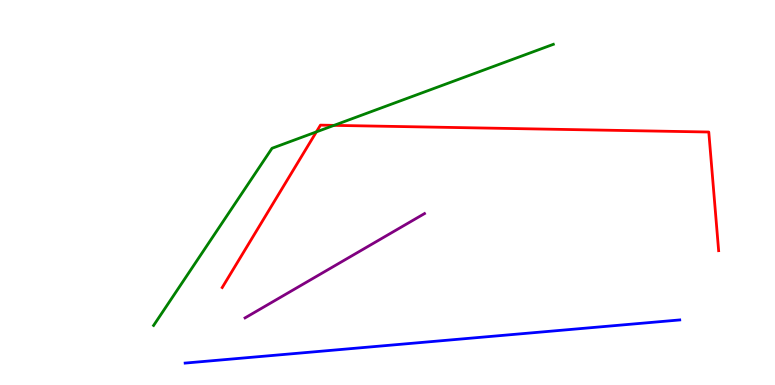[{'lines': ['blue', 'red'], 'intersections': []}, {'lines': ['green', 'red'], 'intersections': [{'x': 4.08, 'y': 6.57}, {'x': 4.31, 'y': 6.74}]}, {'lines': ['purple', 'red'], 'intersections': []}, {'lines': ['blue', 'green'], 'intersections': []}, {'lines': ['blue', 'purple'], 'intersections': []}, {'lines': ['green', 'purple'], 'intersections': []}]